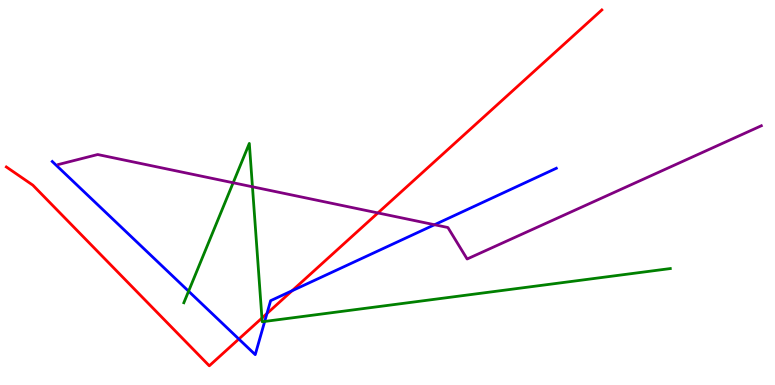[{'lines': ['blue', 'red'], 'intersections': [{'x': 3.08, 'y': 1.19}, {'x': 3.44, 'y': 1.86}, {'x': 3.77, 'y': 2.45}]}, {'lines': ['green', 'red'], 'intersections': [{'x': 3.38, 'y': 1.74}]}, {'lines': ['purple', 'red'], 'intersections': [{'x': 4.88, 'y': 4.47}]}, {'lines': ['blue', 'green'], 'intersections': [{'x': 2.43, 'y': 2.44}, {'x': 3.42, 'y': 1.65}]}, {'lines': ['blue', 'purple'], 'intersections': [{'x': 5.61, 'y': 4.16}]}, {'lines': ['green', 'purple'], 'intersections': [{'x': 3.01, 'y': 5.25}, {'x': 3.26, 'y': 5.15}]}]